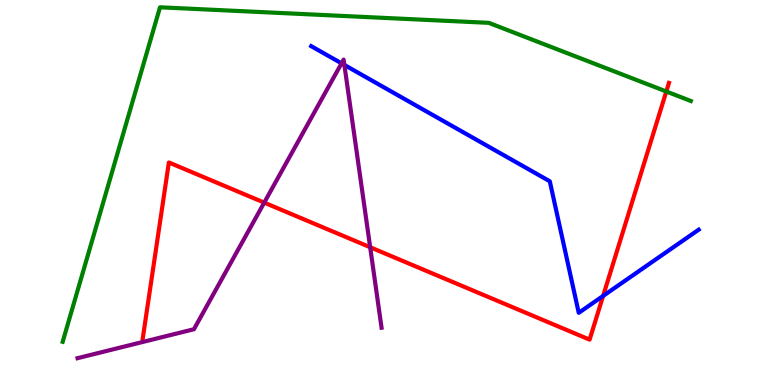[{'lines': ['blue', 'red'], 'intersections': [{'x': 7.78, 'y': 2.31}]}, {'lines': ['green', 'red'], 'intersections': [{'x': 8.6, 'y': 7.62}]}, {'lines': ['purple', 'red'], 'intersections': [{'x': 3.41, 'y': 4.74}, {'x': 4.78, 'y': 3.58}]}, {'lines': ['blue', 'green'], 'intersections': []}, {'lines': ['blue', 'purple'], 'intersections': [{'x': 4.41, 'y': 8.35}, {'x': 4.44, 'y': 8.31}]}, {'lines': ['green', 'purple'], 'intersections': []}]